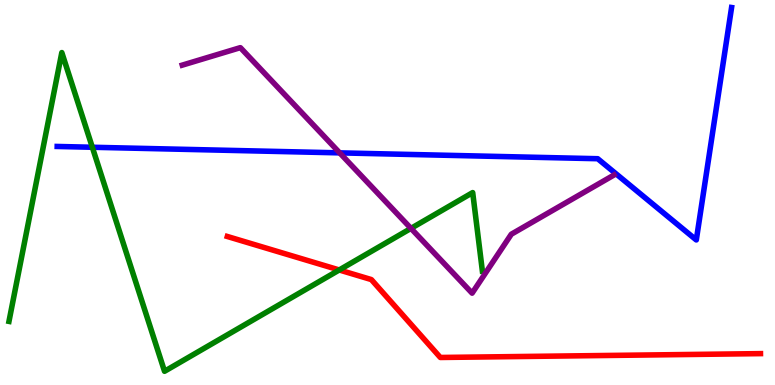[{'lines': ['blue', 'red'], 'intersections': []}, {'lines': ['green', 'red'], 'intersections': [{'x': 4.38, 'y': 2.99}]}, {'lines': ['purple', 'red'], 'intersections': []}, {'lines': ['blue', 'green'], 'intersections': [{'x': 1.19, 'y': 6.18}]}, {'lines': ['blue', 'purple'], 'intersections': [{'x': 4.38, 'y': 6.03}]}, {'lines': ['green', 'purple'], 'intersections': [{'x': 5.3, 'y': 4.07}]}]